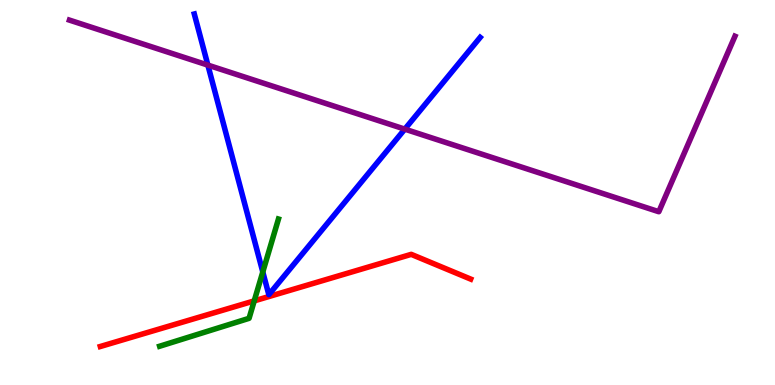[{'lines': ['blue', 'red'], 'intersections': []}, {'lines': ['green', 'red'], 'intersections': [{'x': 3.28, 'y': 2.18}]}, {'lines': ['purple', 'red'], 'intersections': []}, {'lines': ['blue', 'green'], 'intersections': [{'x': 3.39, 'y': 2.94}]}, {'lines': ['blue', 'purple'], 'intersections': [{'x': 2.68, 'y': 8.31}, {'x': 5.22, 'y': 6.65}]}, {'lines': ['green', 'purple'], 'intersections': []}]